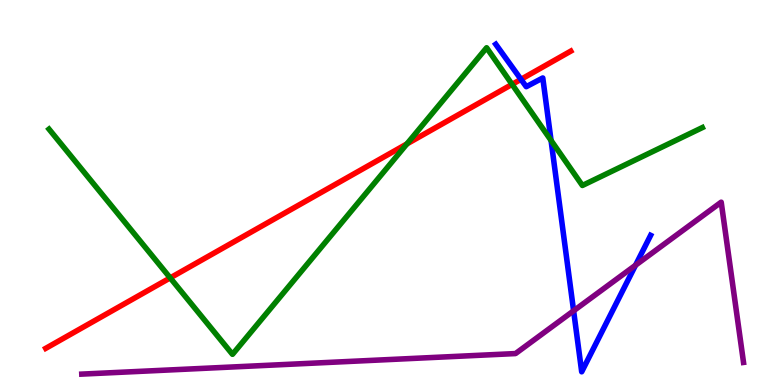[{'lines': ['blue', 'red'], 'intersections': [{'x': 6.72, 'y': 7.94}]}, {'lines': ['green', 'red'], 'intersections': [{'x': 2.2, 'y': 2.78}, {'x': 5.25, 'y': 6.26}, {'x': 6.61, 'y': 7.81}]}, {'lines': ['purple', 'red'], 'intersections': []}, {'lines': ['blue', 'green'], 'intersections': [{'x': 7.11, 'y': 6.35}]}, {'lines': ['blue', 'purple'], 'intersections': [{'x': 7.4, 'y': 1.93}, {'x': 8.2, 'y': 3.11}]}, {'lines': ['green', 'purple'], 'intersections': []}]